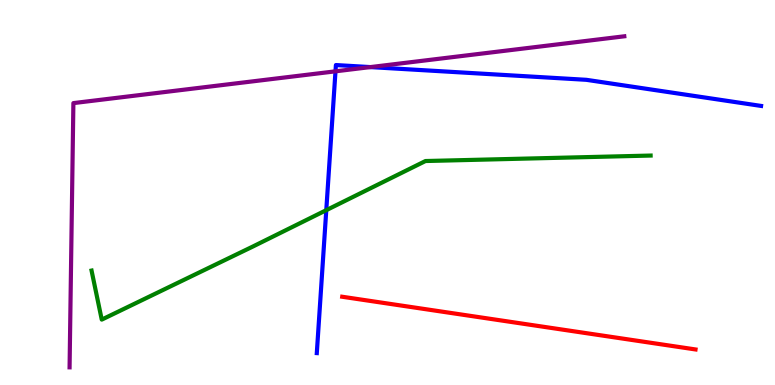[{'lines': ['blue', 'red'], 'intersections': []}, {'lines': ['green', 'red'], 'intersections': []}, {'lines': ['purple', 'red'], 'intersections': []}, {'lines': ['blue', 'green'], 'intersections': [{'x': 4.21, 'y': 4.54}]}, {'lines': ['blue', 'purple'], 'intersections': [{'x': 4.33, 'y': 8.15}, {'x': 4.78, 'y': 8.26}]}, {'lines': ['green', 'purple'], 'intersections': []}]